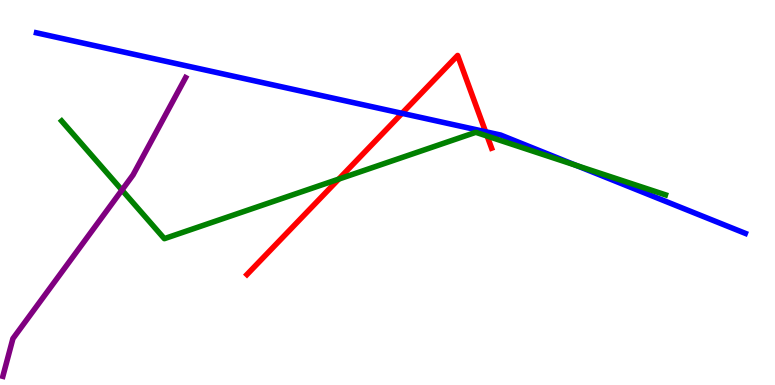[{'lines': ['blue', 'red'], 'intersections': [{'x': 5.19, 'y': 7.06}, {'x': 6.27, 'y': 6.58}]}, {'lines': ['green', 'red'], 'intersections': [{'x': 4.37, 'y': 5.35}, {'x': 6.29, 'y': 6.47}]}, {'lines': ['purple', 'red'], 'intersections': []}, {'lines': ['blue', 'green'], 'intersections': [{'x': 7.44, 'y': 5.7}]}, {'lines': ['blue', 'purple'], 'intersections': []}, {'lines': ['green', 'purple'], 'intersections': [{'x': 1.57, 'y': 5.06}]}]